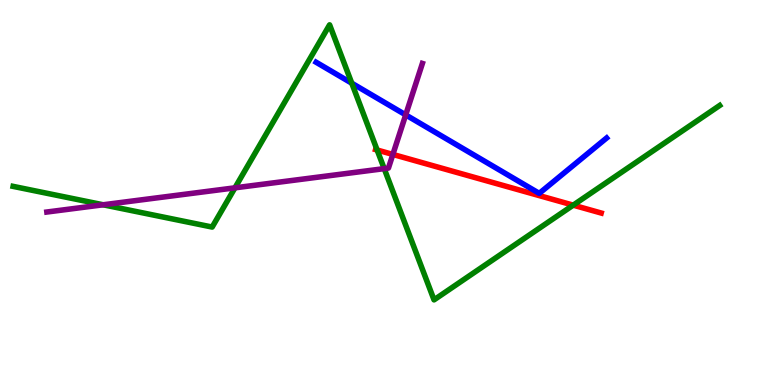[{'lines': ['blue', 'red'], 'intersections': []}, {'lines': ['green', 'red'], 'intersections': [{'x': 4.87, 'y': 6.1}, {'x': 7.4, 'y': 4.67}]}, {'lines': ['purple', 'red'], 'intersections': [{'x': 5.07, 'y': 5.99}]}, {'lines': ['blue', 'green'], 'intersections': [{'x': 4.54, 'y': 7.84}]}, {'lines': ['blue', 'purple'], 'intersections': [{'x': 5.23, 'y': 7.02}]}, {'lines': ['green', 'purple'], 'intersections': [{'x': 1.33, 'y': 4.68}, {'x': 3.03, 'y': 5.12}, {'x': 4.96, 'y': 5.62}]}]